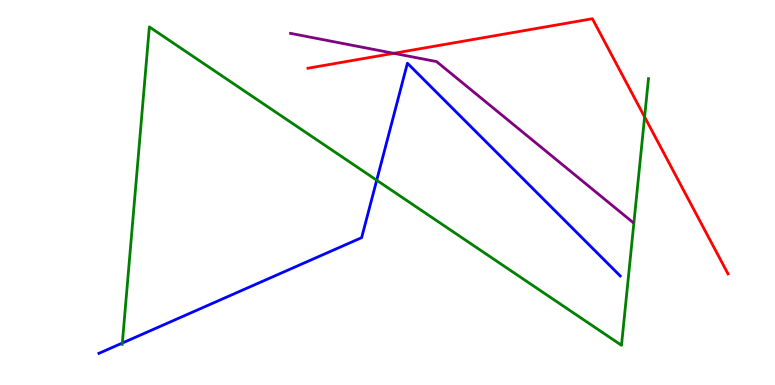[{'lines': ['blue', 'red'], 'intersections': []}, {'lines': ['green', 'red'], 'intersections': [{'x': 8.32, 'y': 6.96}]}, {'lines': ['purple', 'red'], 'intersections': [{'x': 5.08, 'y': 8.62}]}, {'lines': ['blue', 'green'], 'intersections': [{'x': 1.58, 'y': 1.09}, {'x': 4.86, 'y': 5.32}]}, {'lines': ['blue', 'purple'], 'intersections': []}, {'lines': ['green', 'purple'], 'intersections': []}]